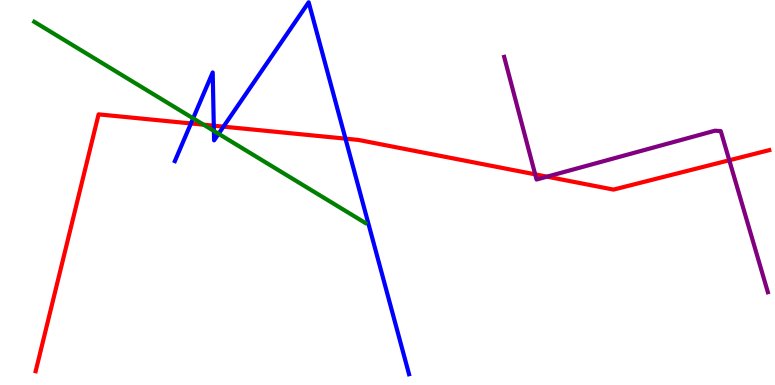[{'lines': ['blue', 'red'], 'intersections': [{'x': 2.46, 'y': 6.79}, {'x': 2.76, 'y': 6.74}, {'x': 2.88, 'y': 6.71}, {'x': 4.46, 'y': 6.4}]}, {'lines': ['green', 'red'], 'intersections': [{'x': 2.63, 'y': 6.76}]}, {'lines': ['purple', 'red'], 'intersections': [{'x': 6.91, 'y': 5.47}, {'x': 7.06, 'y': 5.41}, {'x': 9.41, 'y': 5.84}]}, {'lines': ['blue', 'green'], 'intersections': [{'x': 2.49, 'y': 6.93}, {'x': 2.76, 'y': 6.6}, {'x': 2.82, 'y': 6.52}]}, {'lines': ['blue', 'purple'], 'intersections': []}, {'lines': ['green', 'purple'], 'intersections': []}]